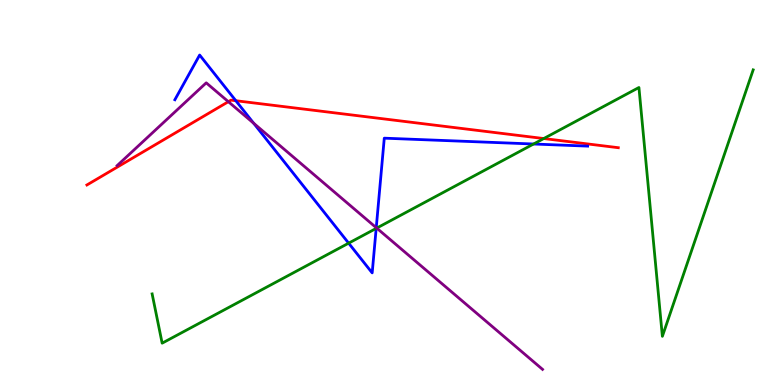[{'lines': ['blue', 'red'], 'intersections': [{'x': 3.04, 'y': 7.38}]}, {'lines': ['green', 'red'], 'intersections': [{'x': 7.02, 'y': 6.4}]}, {'lines': ['purple', 'red'], 'intersections': [{'x': 2.95, 'y': 7.36}]}, {'lines': ['blue', 'green'], 'intersections': [{'x': 4.5, 'y': 3.68}, {'x': 4.85, 'y': 4.07}, {'x': 6.88, 'y': 6.26}]}, {'lines': ['blue', 'purple'], 'intersections': [{'x': 3.27, 'y': 6.8}, {'x': 4.85, 'y': 4.09}]}, {'lines': ['green', 'purple'], 'intersections': [{'x': 4.86, 'y': 4.08}]}]